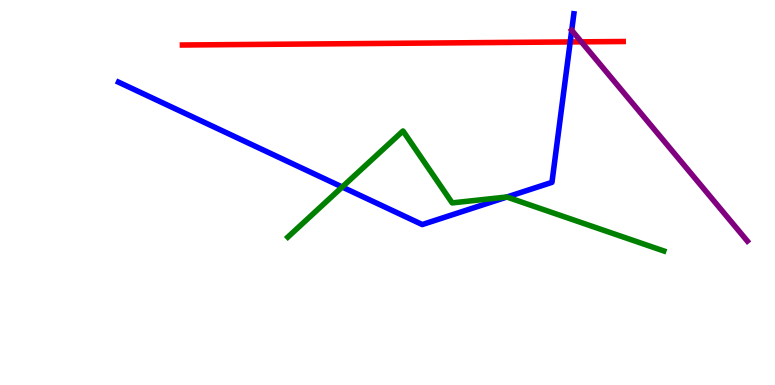[{'lines': ['blue', 'red'], 'intersections': [{'x': 7.36, 'y': 8.91}]}, {'lines': ['green', 'red'], 'intersections': []}, {'lines': ['purple', 'red'], 'intersections': [{'x': 7.5, 'y': 8.91}]}, {'lines': ['blue', 'green'], 'intersections': [{'x': 4.42, 'y': 5.14}, {'x': 6.54, 'y': 4.88}]}, {'lines': ['blue', 'purple'], 'intersections': [{'x': 7.38, 'y': 9.21}]}, {'lines': ['green', 'purple'], 'intersections': []}]